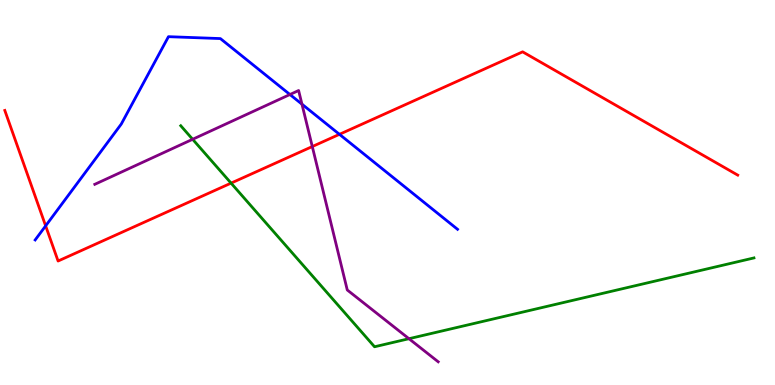[{'lines': ['blue', 'red'], 'intersections': [{'x': 0.589, 'y': 4.13}, {'x': 4.38, 'y': 6.51}]}, {'lines': ['green', 'red'], 'intersections': [{'x': 2.98, 'y': 5.24}]}, {'lines': ['purple', 'red'], 'intersections': [{'x': 4.03, 'y': 6.19}]}, {'lines': ['blue', 'green'], 'intersections': []}, {'lines': ['blue', 'purple'], 'intersections': [{'x': 3.74, 'y': 7.55}, {'x': 3.9, 'y': 7.29}]}, {'lines': ['green', 'purple'], 'intersections': [{'x': 2.49, 'y': 6.38}, {'x': 5.28, 'y': 1.2}]}]